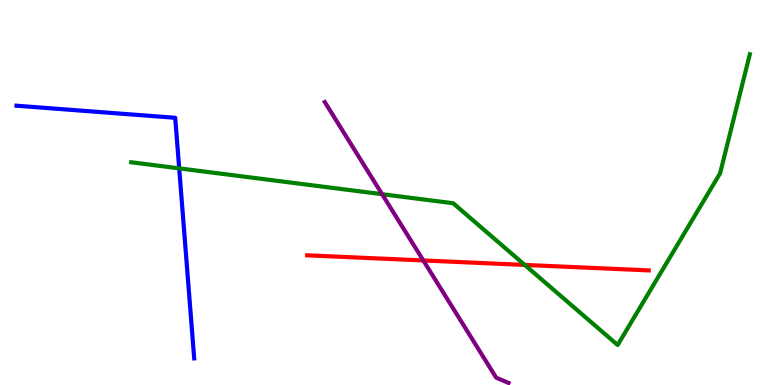[{'lines': ['blue', 'red'], 'intersections': []}, {'lines': ['green', 'red'], 'intersections': [{'x': 6.77, 'y': 3.12}]}, {'lines': ['purple', 'red'], 'intersections': [{'x': 5.46, 'y': 3.24}]}, {'lines': ['blue', 'green'], 'intersections': [{'x': 2.31, 'y': 5.63}]}, {'lines': ['blue', 'purple'], 'intersections': []}, {'lines': ['green', 'purple'], 'intersections': [{'x': 4.93, 'y': 4.96}]}]